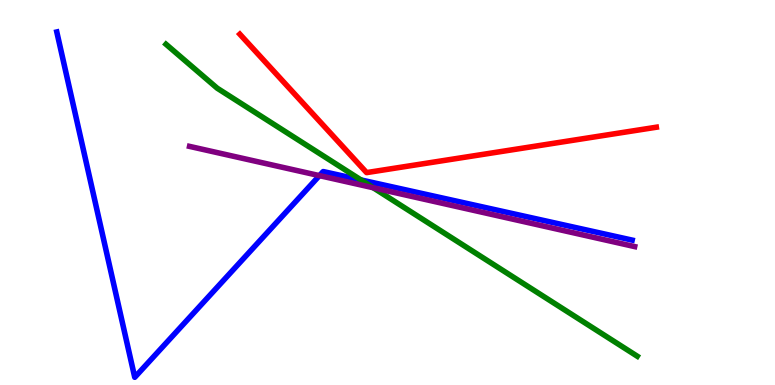[{'lines': ['blue', 'red'], 'intersections': []}, {'lines': ['green', 'red'], 'intersections': []}, {'lines': ['purple', 'red'], 'intersections': []}, {'lines': ['blue', 'green'], 'intersections': [{'x': 4.66, 'y': 5.33}]}, {'lines': ['blue', 'purple'], 'intersections': [{'x': 4.12, 'y': 5.44}]}, {'lines': ['green', 'purple'], 'intersections': [{'x': 4.82, 'y': 5.12}]}]